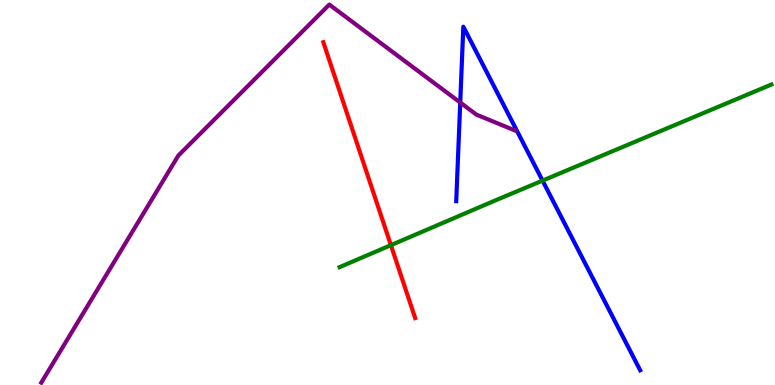[{'lines': ['blue', 'red'], 'intersections': []}, {'lines': ['green', 'red'], 'intersections': [{'x': 5.04, 'y': 3.63}]}, {'lines': ['purple', 'red'], 'intersections': []}, {'lines': ['blue', 'green'], 'intersections': [{'x': 7.0, 'y': 5.31}]}, {'lines': ['blue', 'purple'], 'intersections': [{'x': 5.94, 'y': 7.34}]}, {'lines': ['green', 'purple'], 'intersections': []}]